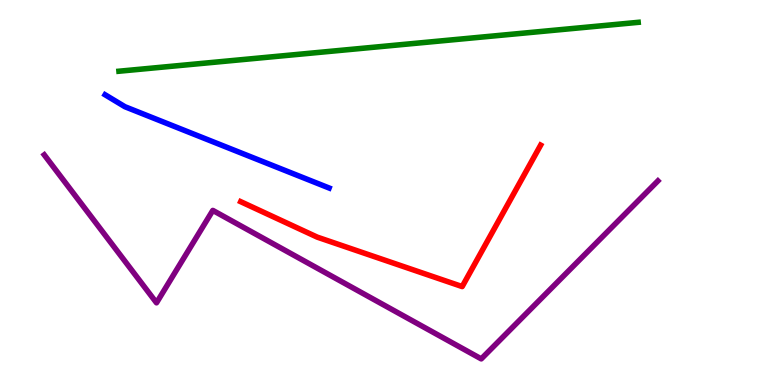[{'lines': ['blue', 'red'], 'intersections': []}, {'lines': ['green', 'red'], 'intersections': []}, {'lines': ['purple', 'red'], 'intersections': []}, {'lines': ['blue', 'green'], 'intersections': []}, {'lines': ['blue', 'purple'], 'intersections': []}, {'lines': ['green', 'purple'], 'intersections': []}]